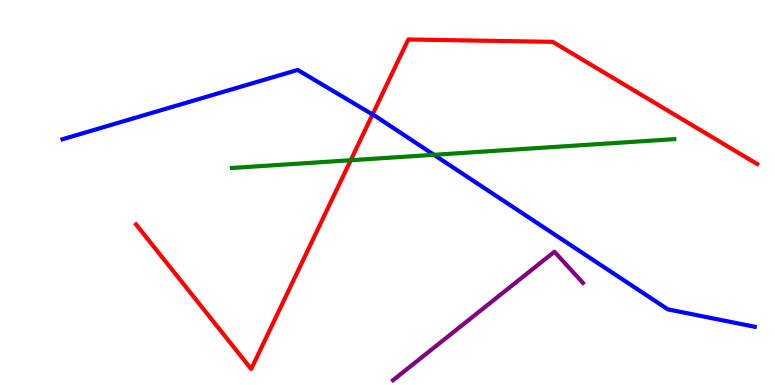[{'lines': ['blue', 'red'], 'intersections': [{'x': 4.81, 'y': 7.03}]}, {'lines': ['green', 'red'], 'intersections': [{'x': 4.53, 'y': 5.84}]}, {'lines': ['purple', 'red'], 'intersections': []}, {'lines': ['blue', 'green'], 'intersections': [{'x': 5.6, 'y': 5.98}]}, {'lines': ['blue', 'purple'], 'intersections': []}, {'lines': ['green', 'purple'], 'intersections': []}]